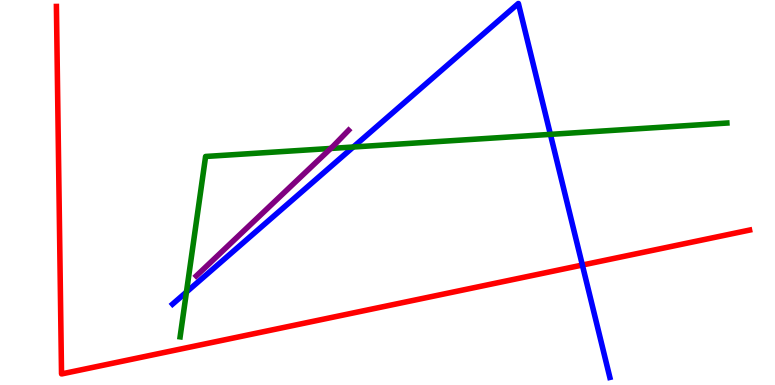[{'lines': ['blue', 'red'], 'intersections': [{'x': 7.51, 'y': 3.12}]}, {'lines': ['green', 'red'], 'intersections': []}, {'lines': ['purple', 'red'], 'intersections': []}, {'lines': ['blue', 'green'], 'intersections': [{'x': 2.41, 'y': 2.41}, {'x': 4.56, 'y': 6.18}, {'x': 7.1, 'y': 6.51}]}, {'lines': ['blue', 'purple'], 'intersections': []}, {'lines': ['green', 'purple'], 'intersections': [{'x': 4.27, 'y': 6.14}]}]